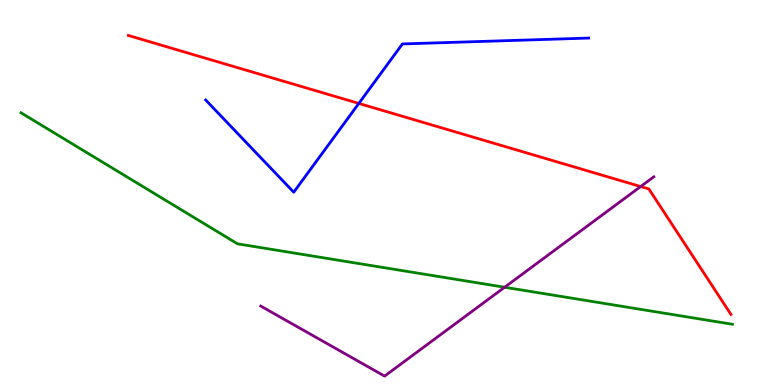[{'lines': ['blue', 'red'], 'intersections': [{'x': 4.63, 'y': 7.31}]}, {'lines': ['green', 'red'], 'intersections': []}, {'lines': ['purple', 'red'], 'intersections': [{'x': 8.27, 'y': 5.15}]}, {'lines': ['blue', 'green'], 'intersections': []}, {'lines': ['blue', 'purple'], 'intersections': []}, {'lines': ['green', 'purple'], 'intersections': [{'x': 6.51, 'y': 2.54}]}]